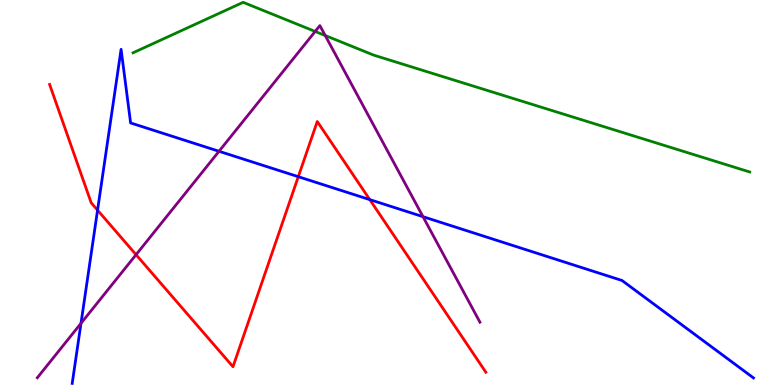[{'lines': ['blue', 'red'], 'intersections': [{'x': 1.26, 'y': 4.54}, {'x': 3.85, 'y': 5.41}, {'x': 4.77, 'y': 4.81}]}, {'lines': ['green', 'red'], 'intersections': []}, {'lines': ['purple', 'red'], 'intersections': [{'x': 1.76, 'y': 3.38}]}, {'lines': ['blue', 'green'], 'intersections': []}, {'lines': ['blue', 'purple'], 'intersections': [{'x': 1.05, 'y': 1.6}, {'x': 2.83, 'y': 6.07}, {'x': 5.46, 'y': 4.37}]}, {'lines': ['green', 'purple'], 'intersections': [{'x': 4.07, 'y': 9.18}, {'x': 4.2, 'y': 9.08}]}]